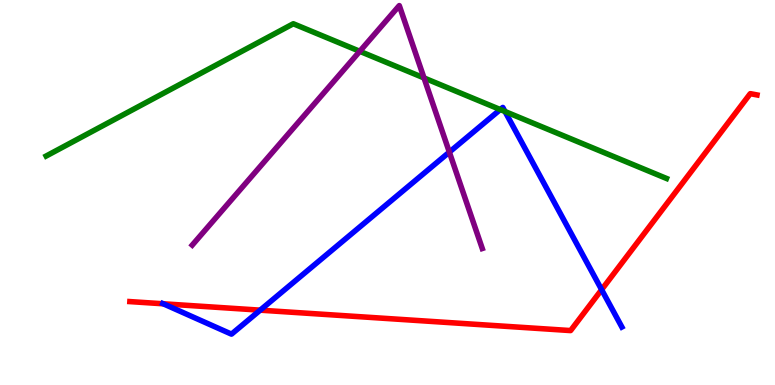[{'lines': ['blue', 'red'], 'intersections': [{'x': 2.11, 'y': 2.11}, {'x': 3.36, 'y': 1.94}, {'x': 7.76, 'y': 2.48}]}, {'lines': ['green', 'red'], 'intersections': []}, {'lines': ['purple', 'red'], 'intersections': []}, {'lines': ['blue', 'green'], 'intersections': [{'x': 6.46, 'y': 7.15}, {'x': 6.52, 'y': 7.1}]}, {'lines': ['blue', 'purple'], 'intersections': [{'x': 5.8, 'y': 6.05}]}, {'lines': ['green', 'purple'], 'intersections': [{'x': 4.64, 'y': 8.67}, {'x': 5.47, 'y': 7.98}]}]